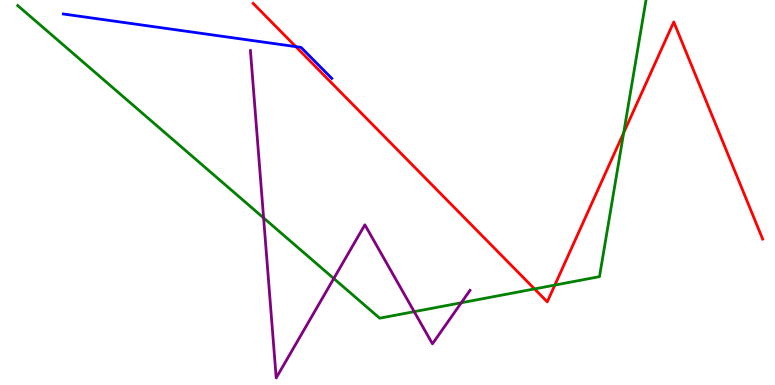[{'lines': ['blue', 'red'], 'intersections': [{'x': 3.82, 'y': 8.79}]}, {'lines': ['green', 'red'], 'intersections': [{'x': 6.9, 'y': 2.5}, {'x': 7.16, 'y': 2.6}, {'x': 8.05, 'y': 6.55}]}, {'lines': ['purple', 'red'], 'intersections': []}, {'lines': ['blue', 'green'], 'intersections': []}, {'lines': ['blue', 'purple'], 'intersections': []}, {'lines': ['green', 'purple'], 'intersections': [{'x': 3.4, 'y': 4.34}, {'x': 4.31, 'y': 2.77}, {'x': 5.34, 'y': 1.9}, {'x': 5.95, 'y': 2.14}]}]